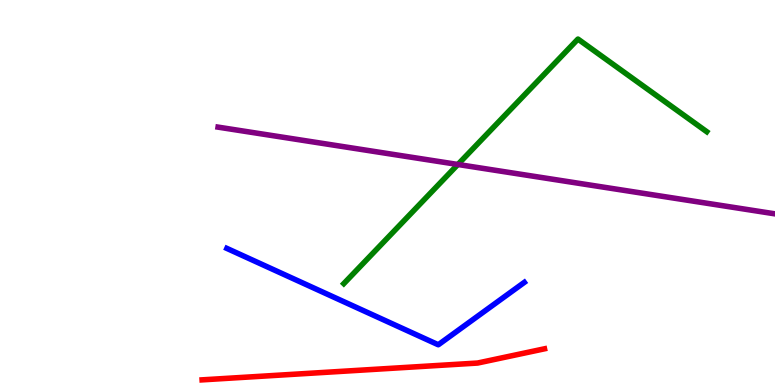[{'lines': ['blue', 'red'], 'intersections': []}, {'lines': ['green', 'red'], 'intersections': []}, {'lines': ['purple', 'red'], 'intersections': []}, {'lines': ['blue', 'green'], 'intersections': []}, {'lines': ['blue', 'purple'], 'intersections': []}, {'lines': ['green', 'purple'], 'intersections': [{'x': 5.91, 'y': 5.73}]}]